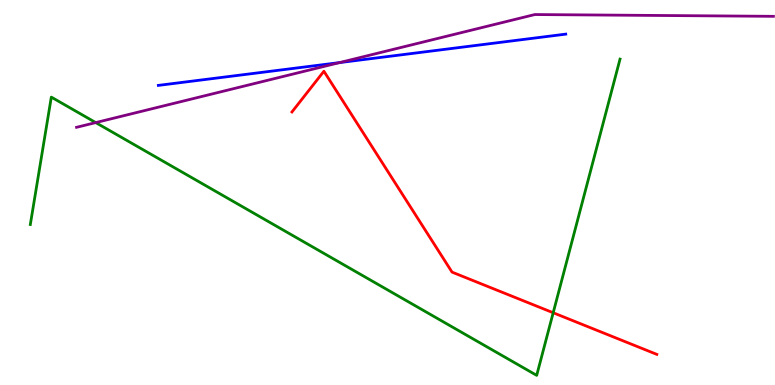[{'lines': ['blue', 'red'], 'intersections': []}, {'lines': ['green', 'red'], 'intersections': [{'x': 7.14, 'y': 1.88}]}, {'lines': ['purple', 'red'], 'intersections': []}, {'lines': ['blue', 'green'], 'intersections': []}, {'lines': ['blue', 'purple'], 'intersections': [{'x': 4.38, 'y': 8.37}]}, {'lines': ['green', 'purple'], 'intersections': [{'x': 1.24, 'y': 6.82}]}]